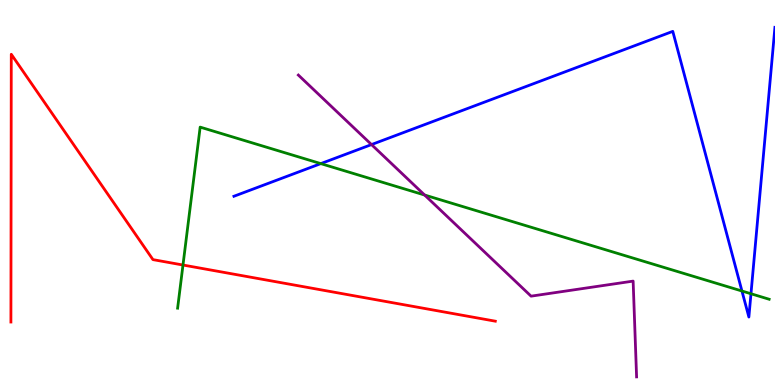[{'lines': ['blue', 'red'], 'intersections': []}, {'lines': ['green', 'red'], 'intersections': [{'x': 2.36, 'y': 3.12}]}, {'lines': ['purple', 'red'], 'intersections': []}, {'lines': ['blue', 'green'], 'intersections': [{'x': 4.14, 'y': 5.75}, {'x': 9.57, 'y': 2.44}, {'x': 9.69, 'y': 2.37}]}, {'lines': ['blue', 'purple'], 'intersections': [{'x': 4.79, 'y': 6.24}]}, {'lines': ['green', 'purple'], 'intersections': [{'x': 5.48, 'y': 4.93}]}]